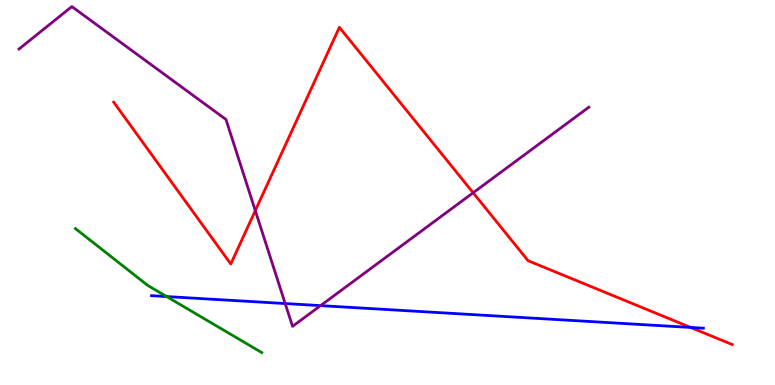[{'lines': ['blue', 'red'], 'intersections': [{'x': 8.91, 'y': 1.49}]}, {'lines': ['green', 'red'], 'intersections': []}, {'lines': ['purple', 'red'], 'intersections': [{'x': 3.29, 'y': 4.53}, {'x': 6.11, 'y': 4.99}]}, {'lines': ['blue', 'green'], 'intersections': [{'x': 2.15, 'y': 2.3}]}, {'lines': ['blue', 'purple'], 'intersections': [{'x': 3.68, 'y': 2.12}, {'x': 4.14, 'y': 2.06}]}, {'lines': ['green', 'purple'], 'intersections': []}]